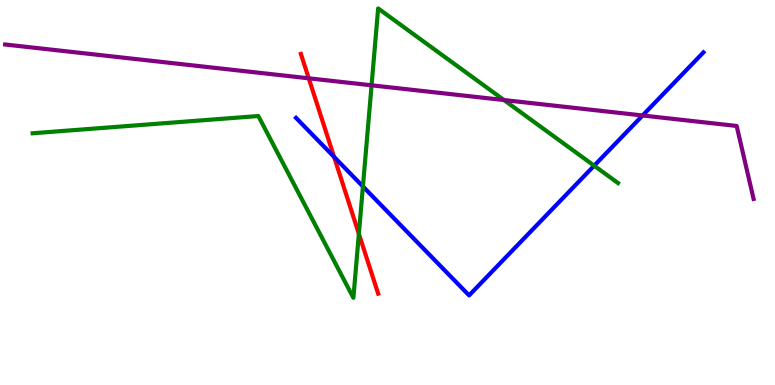[{'lines': ['blue', 'red'], 'intersections': [{'x': 4.31, 'y': 5.92}]}, {'lines': ['green', 'red'], 'intersections': [{'x': 4.63, 'y': 3.93}]}, {'lines': ['purple', 'red'], 'intersections': [{'x': 3.98, 'y': 7.97}]}, {'lines': ['blue', 'green'], 'intersections': [{'x': 4.68, 'y': 5.16}, {'x': 7.67, 'y': 5.7}]}, {'lines': ['blue', 'purple'], 'intersections': [{'x': 8.29, 'y': 7.0}]}, {'lines': ['green', 'purple'], 'intersections': [{'x': 4.79, 'y': 7.78}, {'x': 6.5, 'y': 7.4}]}]